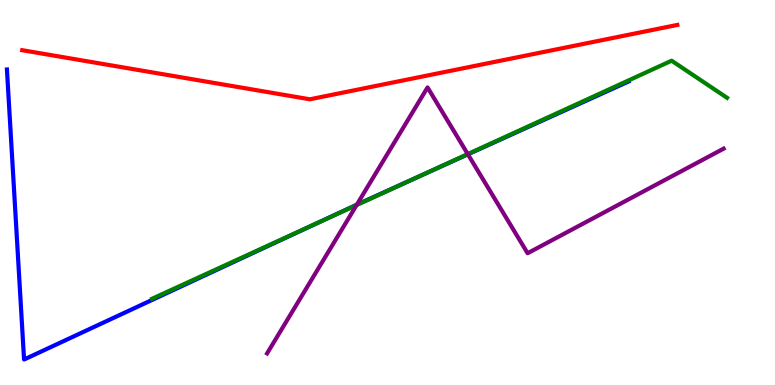[{'lines': ['blue', 'red'], 'intersections': []}, {'lines': ['green', 'red'], 'intersections': []}, {'lines': ['purple', 'red'], 'intersections': []}, {'lines': ['blue', 'green'], 'intersections': [{'x': 4.12, 'y': 4.23}, {'x': 5.38, 'y': 5.4}]}, {'lines': ['blue', 'purple'], 'intersections': [{'x': 4.6, 'y': 4.68}, {'x': 6.04, 'y': 5.99}]}, {'lines': ['green', 'purple'], 'intersections': [{'x': 4.6, 'y': 4.67}, {'x': 6.04, 'y': 6.0}]}]